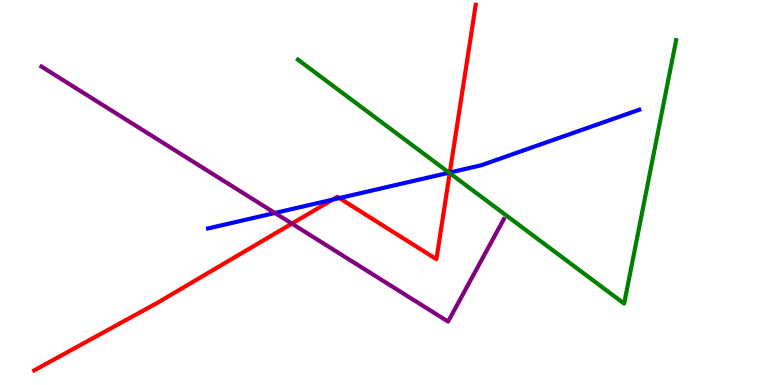[{'lines': ['blue', 'red'], 'intersections': [{'x': 4.29, 'y': 4.81}, {'x': 4.38, 'y': 4.86}, {'x': 5.8, 'y': 5.52}]}, {'lines': ['green', 'red'], 'intersections': [{'x': 5.8, 'y': 5.5}]}, {'lines': ['purple', 'red'], 'intersections': [{'x': 3.77, 'y': 4.19}]}, {'lines': ['blue', 'green'], 'intersections': [{'x': 5.79, 'y': 5.51}]}, {'lines': ['blue', 'purple'], 'intersections': [{'x': 3.55, 'y': 4.47}]}, {'lines': ['green', 'purple'], 'intersections': []}]